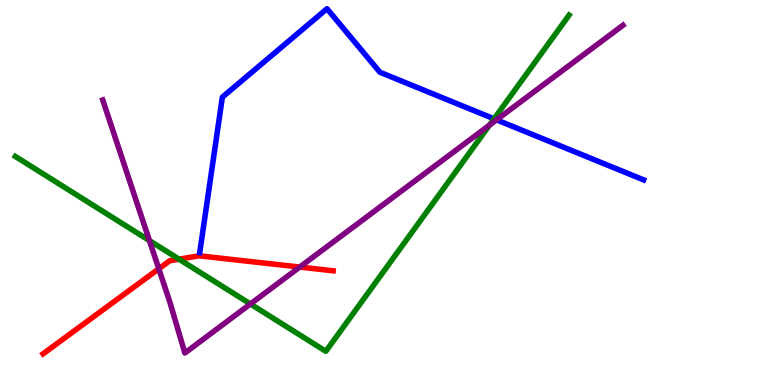[{'lines': ['blue', 'red'], 'intersections': []}, {'lines': ['green', 'red'], 'intersections': [{'x': 2.31, 'y': 3.27}]}, {'lines': ['purple', 'red'], 'intersections': [{'x': 2.05, 'y': 3.02}, {'x': 3.87, 'y': 3.06}]}, {'lines': ['blue', 'green'], 'intersections': [{'x': 6.37, 'y': 6.91}]}, {'lines': ['blue', 'purple'], 'intersections': [{'x': 6.41, 'y': 6.89}]}, {'lines': ['green', 'purple'], 'intersections': [{'x': 1.93, 'y': 3.75}, {'x': 3.23, 'y': 2.1}, {'x': 6.32, 'y': 6.75}]}]